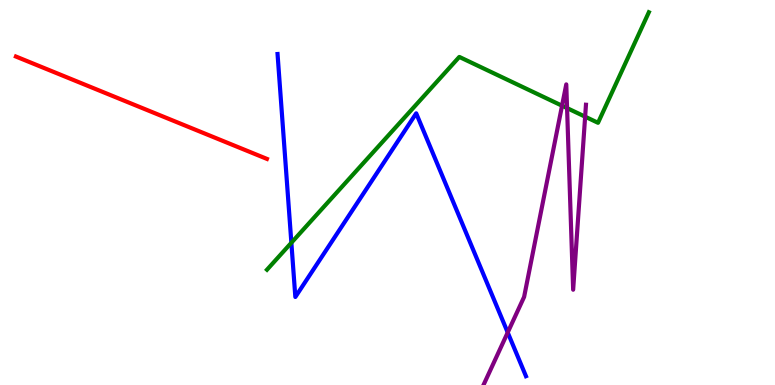[{'lines': ['blue', 'red'], 'intersections': []}, {'lines': ['green', 'red'], 'intersections': []}, {'lines': ['purple', 'red'], 'intersections': []}, {'lines': ['blue', 'green'], 'intersections': [{'x': 3.76, 'y': 3.69}]}, {'lines': ['blue', 'purple'], 'intersections': [{'x': 6.55, 'y': 1.36}]}, {'lines': ['green', 'purple'], 'intersections': [{'x': 7.25, 'y': 7.25}, {'x': 7.32, 'y': 7.19}, {'x': 7.55, 'y': 6.97}]}]